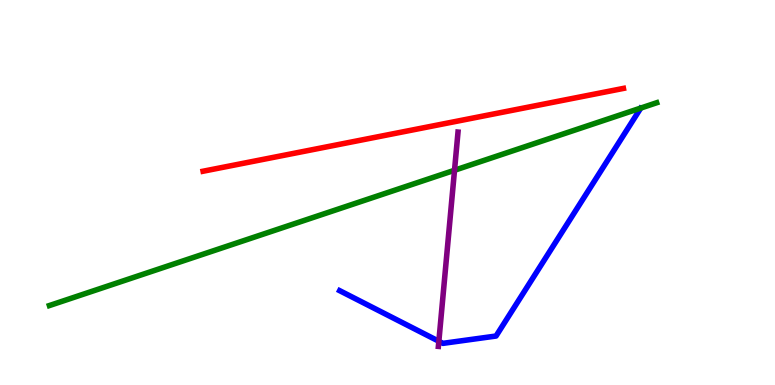[{'lines': ['blue', 'red'], 'intersections': []}, {'lines': ['green', 'red'], 'intersections': []}, {'lines': ['purple', 'red'], 'intersections': []}, {'lines': ['blue', 'green'], 'intersections': []}, {'lines': ['blue', 'purple'], 'intersections': [{'x': 5.66, 'y': 1.14}]}, {'lines': ['green', 'purple'], 'intersections': [{'x': 5.86, 'y': 5.58}]}]